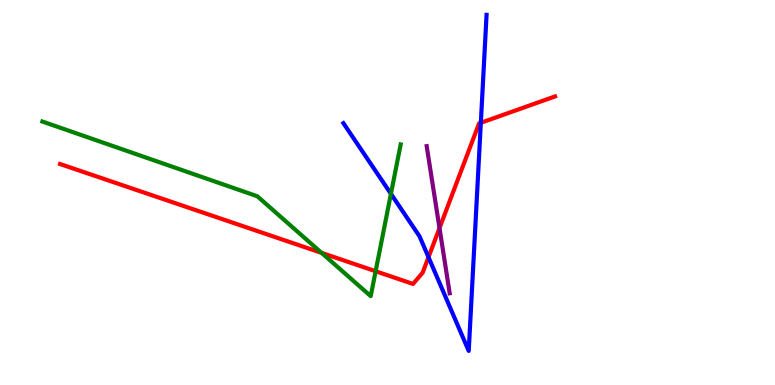[{'lines': ['blue', 'red'], 'intersections': [{'x': 5.53, 'y': 3.32}, {'x': 6.2, 'y': 6.81}]}, {'lines': ['green', 'red'], 'intersections': [{'x': 4.15, 'y': 3.43}, {'x': 4.85, 'y': 2.95}]}, {'lines': ['purple', 'red'], 'intersections': [{'x': 5.67, 'y': 4.08}]}, {'lines': ['blue', 'green'], 'intersections': [{'x': 5.04, 'y': 4.97}]}, {'lines': ['blue', 'purple'], 'intersections': []}, {'lines': ['green', 'purple'], 'intersections': []}]